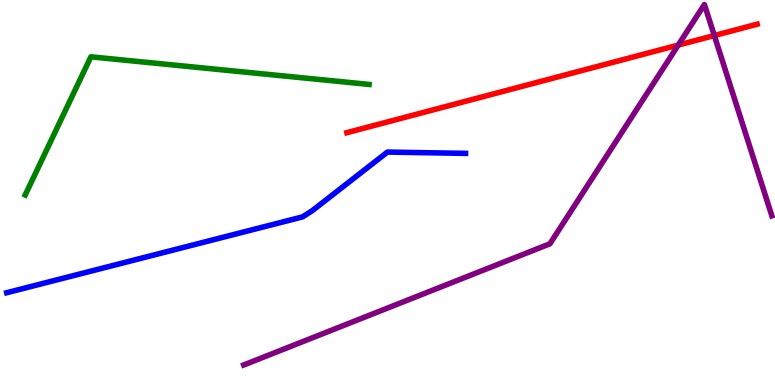[{'lines': ['blue', 'red'], 'intersections': []}, {'lines': ['green', 'red'], 'intersections': []}, {'lines': ['purple', 'red'], 'intersections': [{'x': 8.75, 'y': 8.83}, {'x': 9.22, 'y': 9.08}]}, {'lines': ['blue', 'green'], 'intersections': []}, {'lines': ['blue', 'purple'], 'intersections': []}, {'lines': ['green', 'purple'], 'intersections': []}]